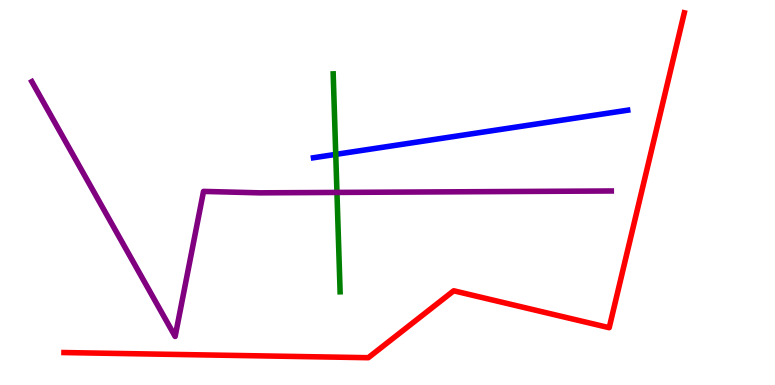[{'lines': ['blue', 'red'], 'intersections': []}, {'lines': ['green', 'red'], 'intersections': []}, {'lines': ['purple', 'red'], 'intersections': []}, {'lines': ['blue', 'green'], 'intersections': [{'x': 4.33, 'y': 5.99}]}, {'lines': ['blue', 'purple'], 'intersections': []}, {'lines': ['green', 'purple'], 'intersections': [{'x': 4.35, 'y': 5.0}]}]